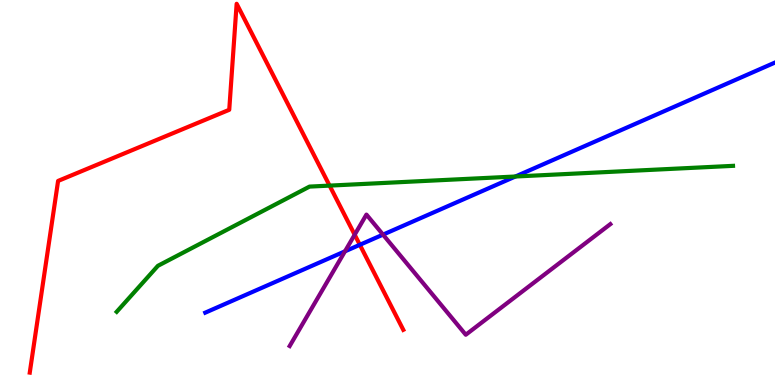[{'lines': ['blue', 'red'], 'intersections': [{'x': 4.64, 'y': 3.64}]}, {'lines': ['green', 'red'], 'intersections': [{'x': 4.25, 'y': 5.18}]}, {'lines': ['purple', 'red'], 'intersections': [{'x': 4.58, 'y': 3.9}]}, {'lines': ['blue', 'green'], 'intersections': [{'x': 6.65, 'y': 5.42}]}, {'lines': ['blue', 'purple'], 'intersections': [{'x': 4.45, 'y': 3.47}, {'x': 4.94, 'y': 3.91}]}, {'lines': ['green', 'purple'], 'intersections': []}]